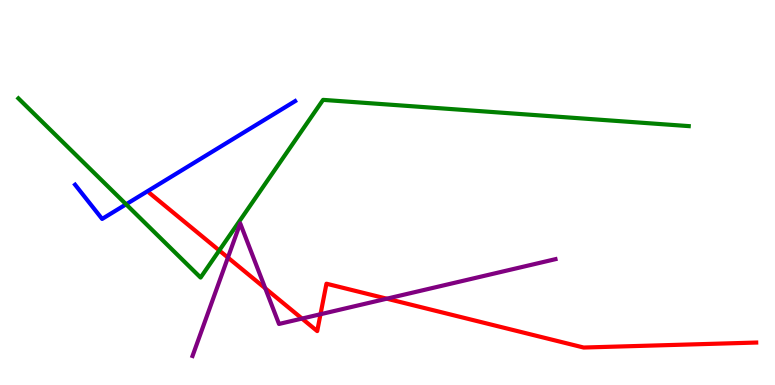[{'lines': ['blue', 'red'], 'intersections': []}, {'lines': ['green', 'red'], 'intersections': [{'x': 2.83, 'y': 3.49}]}, {'lines': ['purple', 'red'], 'intersections': [{'x': 2.94, 'y': 3.31}, {'x': 3.42, 'y': 2.51}, {'x': 3.9, 'y': 1.73}, {'x': 4.14, 'y': 1.84}, {'x': 4.99, 'y': 2.24}]}, {'lines': ['blue', 'green'], 'intersections': [{'x': 1.63, 'y': 4.69}]}, {'lines': ['blue', 'purple'], 'intersections': []}, {'lines': ['green', 'purple'], 'intersections': []}]